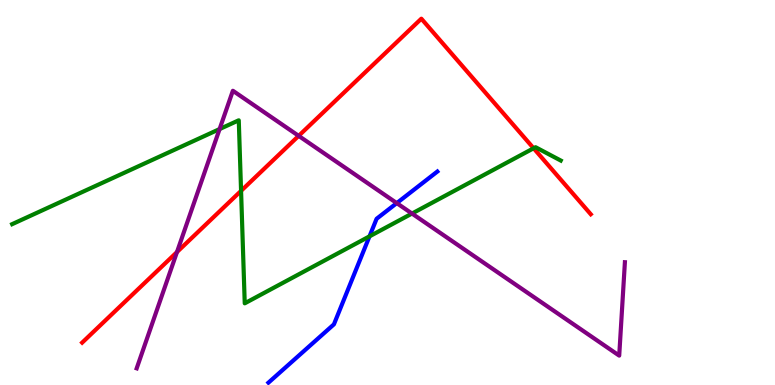[{'lines': ['blue', 'red'], 'intersections': []}, {'lines': ['green', 'red'], 'intersections': [{'x': 3.11, 'y': 5.04}, {'x': 6.89, 'y': 6.15}]}, {'lines': ['purple', 'red'], 'intersections': [{'x': 2.28, 'y': 3.45}, {'x': 3.85, 'y': 6.47}]}, {'lines': ['blue', 'green'], 'intersections': [{'x': 4.77, 'y': 3.86}]}, {'lines': ['blue', 'purple'], 'intersections': [{'x': 5.12, 'y': 4.72}]}, {'lines': ['green', 'purple'], 'intersections': [{'x': 2.83, 'y': 6.65}, {'x': 5.32, 'y': 4.45}]}]